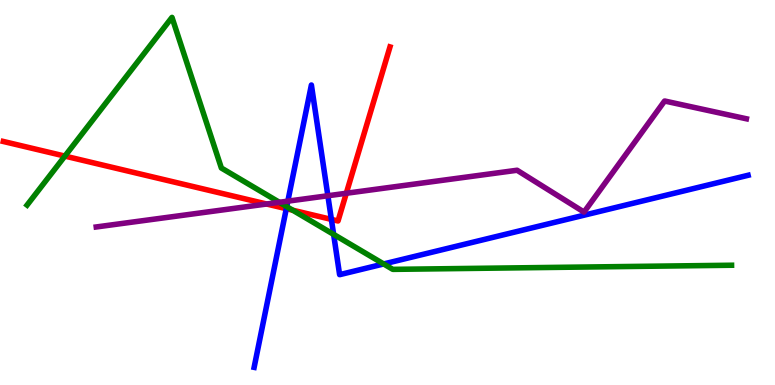[{'lines': ['blue', 'red'], 'intersections': [{'x': 3.69, 'y': 4.58}, {'x': 4.28, 'y': 4.3}]}, {'lines': ['green', 'red'], 'intersections': [{'x': 0.837, 'y': 5.95}, {'x': 3.78, 'y': 4.54}]}, {'lines': ['purple', 'red'], 'intersections': [{'x': 3.44, 'y': 4.7}, {'x': 4.47, 'y': 4.98}]}, {'lines': ['blue', 'green'], 'intersections': [{'x': 3.7, 'y': 4.63}, {'x': 4.3, 'y': 3.91}, {'x': 4.95, 'y': 3.14}]}, {'lines': ['blue', 'purple'], 'intersections': [{'x': 3.71, 'y': 4.78}, {'x': 4.23, 'y': 4.92}]}, {'lines': ['green', 'purple'], 'intersections': [{'x': 3.6, 'y': 4.75}]}]